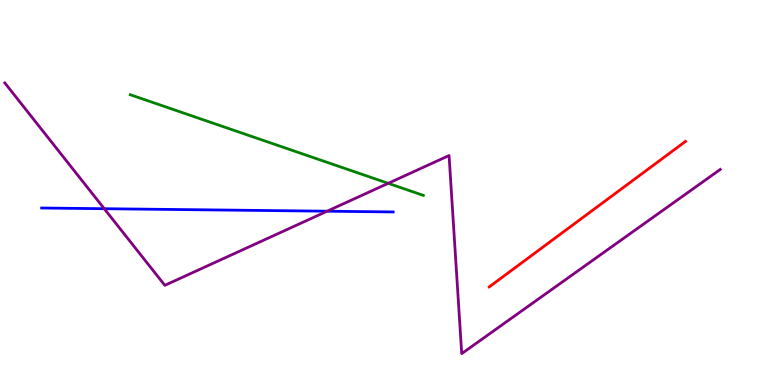[{'lines': ['blue', 'red'], 'intersections': []}, {'lines': ['green', 'red'], 'intersections': []}, {'lines': ['purple', 'red'], 'intersections': []}, {'lines': ['blue', 'green'], 'intersections': []}, {'lines': ['blue', 'purple'], 'intersections': [{'x': 1.35, 'y': 4.58}, {'x': 4.22, 'y': 4.51}]}, {'lines': ['green', 'purple'], 'intersections': [{'x': 5.01, 'y': 5.24}]}]